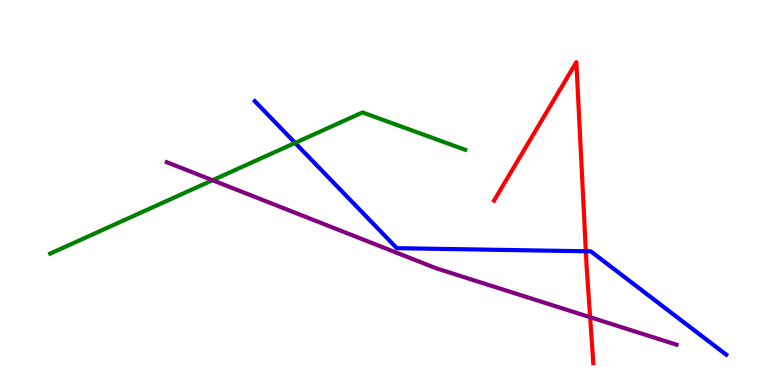[{'lines': ['blue', 'red'], 'intersections': [{'x': 7.56, 'y': 3.47}]}, {'lines': ['green', 'red'], 'intersections': []}, {'lines': ['purple', 'red'], 'intersections': [{'x': 7.61, 'y': 1.76}]}, {'lines': ['blue', 'green'], 'intersections': [{'x': 3.81, 'y': 6.29}]}, {'lines': ['blue', 'purple'], 'intersections': []}, {'lines': ['green', 'purple'], 'intersections': [{'x': 2.74, 'y': 5.32}]}]